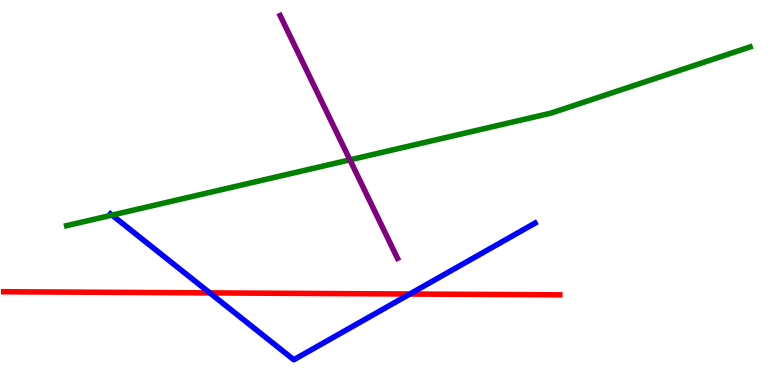[{'lines': ['blue', 'red'], 'intersections': [{'x': 2.71, 'y': 2.39}, {'x': 5.29, 'y': 2.36}]}, {'lines': ['green', 'red'], 'intersections': []}, {'lines': ['purple', 'red'], 'intersections': []}, {'lines': ['blue', 'green'], 'intersections': [{'x': 1.45, 'y': 4.41}]}, {'lines': ['blue', 'purple'], 'intersections': []}, {'lines': ['green', 'purple'], 'intersections': [{'x': 4.51, 'y': 5.85}]}]